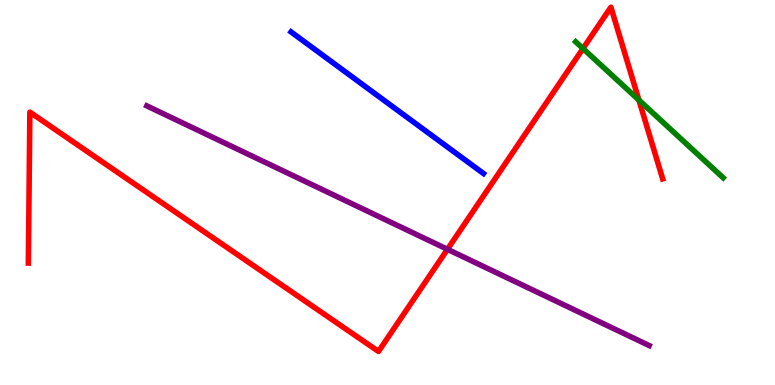[{'lines': ['blue', 'red'], 'intersections': []}, {'lines': ['green', 'red'], 'intersections': [{'x': 7.52, 'y': 8.74}, {'x': 8.24, 'y': 7.4}]}, {'lines': ['purple', 'red'], 'intersections': [{'x': 5.77, 'y': 3.52}]}, {'lines': ['blue', 'green'], 'intersections': []}, {'lines': ['blue', 'purple'], 'intersections': []}, {'lines': ['green', 'purple'], 'intersections': []}]